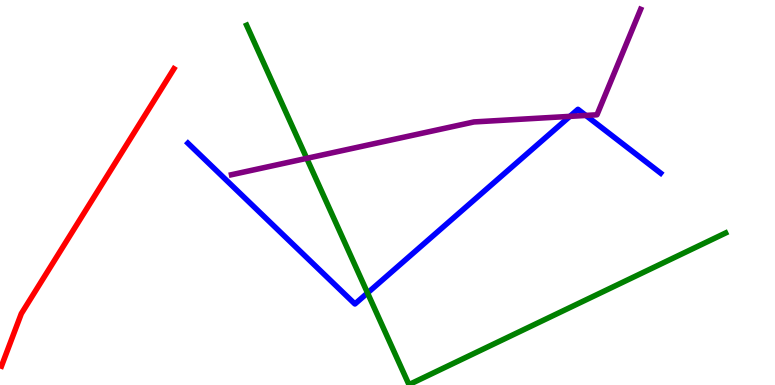[{'lines': ['blue', 'red'], 'intersections': []}, {'lines': ['green', 'red'], 'intersections': []}, {'lines': ['purple', 'red'], 'intersections': []}, {'lines': ['blue', 'green'], 'intersections': [{'x': 4.74, 'y': 2.39}]}, {'lines': ['blue', 'purple'], 'intersections': [{'x': 7.35, 'y': 6.98}, {'x': 7.56, 'y': 7.0}]}, {'lines': ['green', 'purple'], 'intersections': [{'x': 3.96, 'y': 5.89}]}]